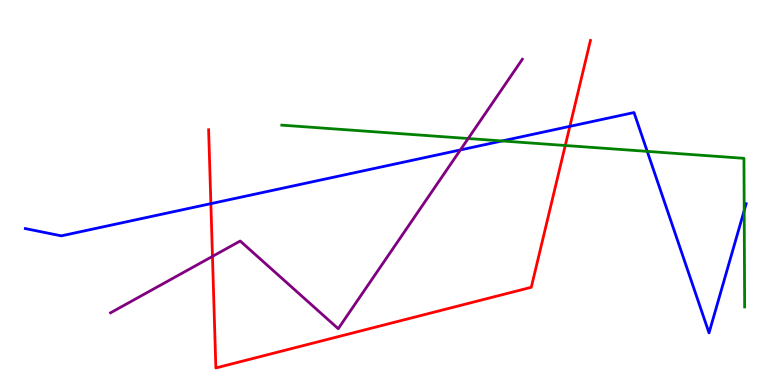[{'lines': ['blue', 'red'], 'intersections': [{'x': 2.72, 'y': 4.71}, {'x': 7.35, 'y': 6.72}]}, {'lines': ['green', 'red'], 'intersections': [{'x': 7.29, 'y': 6.22}]}, {'lines': ['purple', 'red'], 'intersections': [{'x': 2.74, 'y': 3.34}]}, {'lines': ['blue', 'green'], 'intersections': [{'x': 6.48, 'y': 6.34}, {'x': 8.35, 'y': 6.07}, {'x': 9.6, 'y': 4.53}]}, {'lines': ['blue', 'purple'], 'intersections': [{'x': 5.94, 'y': 6.11}]}, {'lines': ['green', 'purple'], 'intersections': [{'x': 6.04, 'y': 6.4}]}]